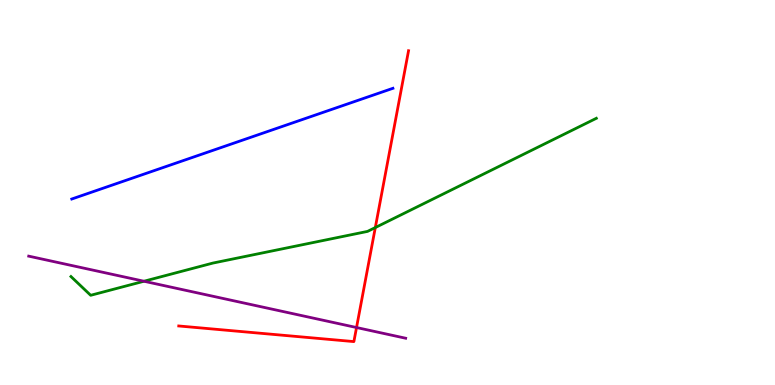[{'lines': ['blue', 'red'], 'intersections': []}, {'lines': ['green', 'red'], 'intersections': [{'x': 4.84, 'y': 4.09}]}, {'lines': ['purple', 'red'], 'intersections': [{'x': 4.6, 'y': 1.49}]}, {'lines': ['blue', 'green'], 'intersections': []}, {'lines': ['blue', 'purple'], 'intersections': []}, {'lines': ['green', 'purple'], 'intersections': [{'x': 1.86, 'y': 2.69}]}]